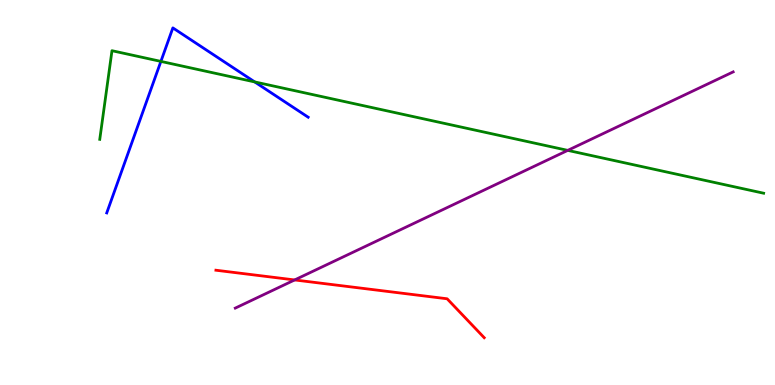[{'lines': ['blue', 'red'], 'intersections': []}, {'lines': ['green', 'red'], 'intersections': []}, {'lines': ['purple', 'red'], 'intersections': [{'x': 3.8, 'y': 2.73}]}, {'lines': ['blue', 'green'], 'intersections': [{'x': 2.08, 'y': 8.41}, {'x': 3.29, 'y': 7.87}]}, {'lines': ['blue', 'purple'], 'intersections': []}, {'lines': ['green', 'purple'], 'intersections': [{'x': 7.33, 'y': 6.09}]}]